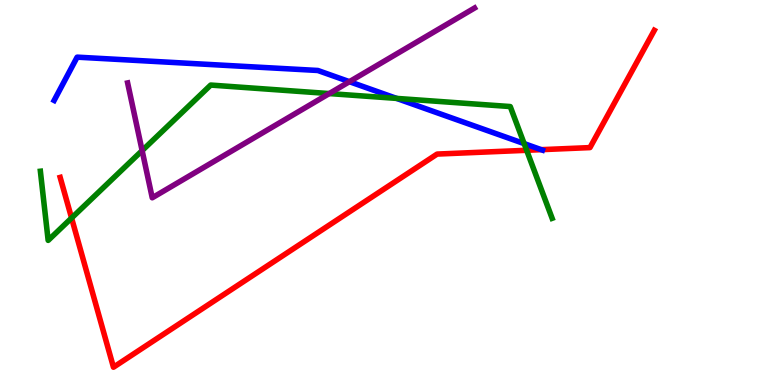[{'lines': ['blue', 'red'], 'intersections': [{'x': 6.98, 'y': 6.11}]}, {'lines': ['green', 'red'], 'intersections': [{'x': 0.924, 'y': 4.34}, {'x': 6.8, 'y': 6.1}]}, {'lines': ['purple', 'red'], 'intersections': []}, {'lines': ['blue', 'green'], 'intersections': [{'x': 5.12, 'y': 7.44}, {'x': 6.76, 'y': 6.27}]}, {'lines': ['blue', 'purple'], 'intersections': [{'x': 4.51, 'y': 7.88}]}, {'lines': ['green', 'purple'], 'intersections': [{'x': 1.83, 'y': 6.09}, {'x': 4.25, 'y': 7.57}]}]